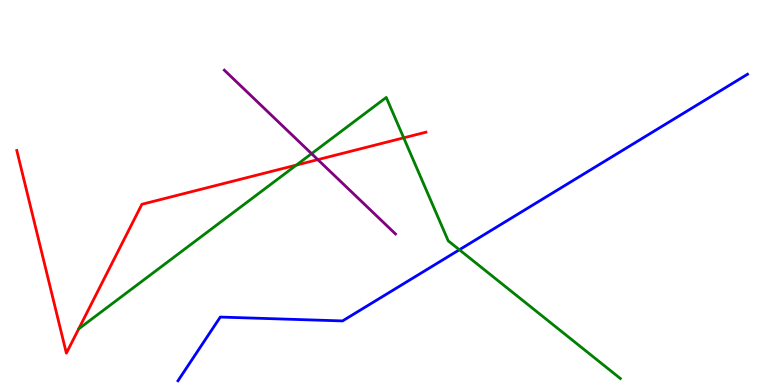[{'lines': ['blue', 'red'], 'intersections': []}, {'lines': ['green', 'red'], 'intersections': [{'x': 3.82, 'y': 5.71}, {'x': 5.21, 'y': 6.42}]}, {'lines': ['purple', 'red'], 'intersections': [{'x': 4.1, 'y': 5.85}]}, {'lines': ['blue', 'green'], 'intersections': [{'x': 5.93, 'y': 3.51}]}, {'lines': ['blue', 'purple'], 'intersections': []}, {'lines': ['green', 'purple'], 'intersections': [{'x': 4.02, 'y': 6.01}]}]